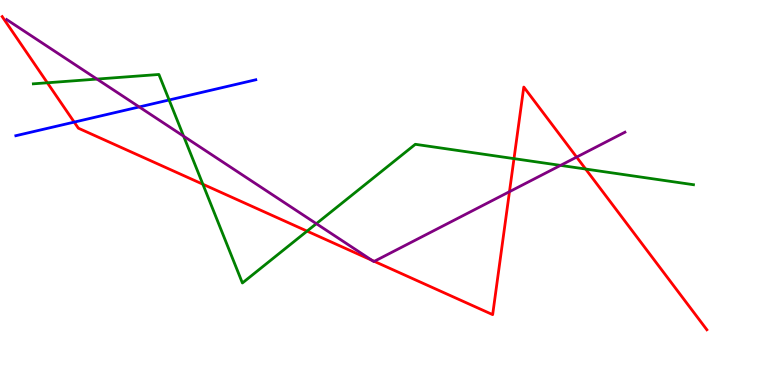[{'lines': ['blue', 'red'], 'intersections': [{'x': 0.957, 'y': 6.83}]}, {'lines': ['green', 'red'], 'intersections': [{'x': 0.611, 'y': 7.85}, {'x': 2.62, 'y': 5.22}, {'x': 3.96, 'y': 4.0}, {'x': 6.63, 'y': 5.88}, {'x': 7.56, 'y': 5.61}]}, {'lines': ['purple', 'red'], 'intersections': [{'x': 4.8, 'y': 3.24}, {'x': 4.83, 'y': 3.21}, {'x': 6.57, 'y': 5.02}, {'x': 7.44, 'y': 5.92}]}, {'lines': ['blue', 'green'], 'intersections': [{'x': 2.18, 'y': 7.4}]}, {'lines': ['blue', 'purple'], 'intersections': [{'x': 1.8, 'y': 7.22}]}, {'lines': ['green', 'purple'], 'intersections': [{'x': 1.25, 'y': 7.95}, {'x': 2.37, 'y': 6.46}, {'x': 4.08, 'y': 4.19}, {'x': 7.23, 'y': 5.7}]}]